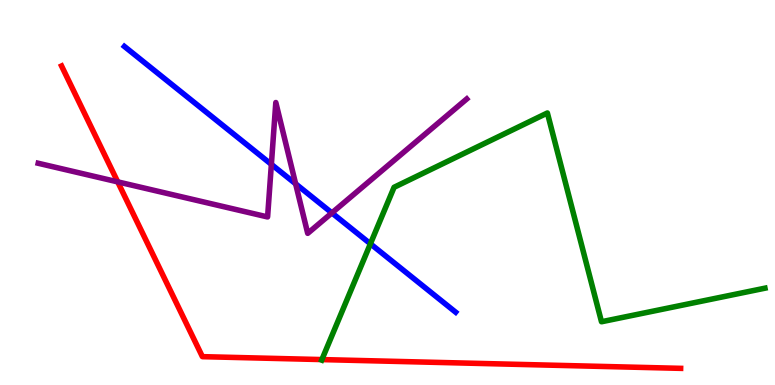[{'lines': ['blue', 'red'], 'intersections': []}, {'lines': ['green', 'red'], 'intersections': [{'x': 4.15, 'y': 0.66}]}, {'lines': ['purple', 'red'], 'intersections': [{'x': 1.52, 'y': 5.28}]}, {'lines': ['blue', 'green'], 'intersections': [{'x': 4.78, 'y': 3.67}]}, {'lines': ['blue', 'purple'], 'intersections': [{'x': 3.5, 'y': 5.73}, {'x': 3.81, 'y': 5.23}, {'x': 4.28, 'y': 4.47}]}, {'lines': ['green', 'purple'], 'intersections': []}]